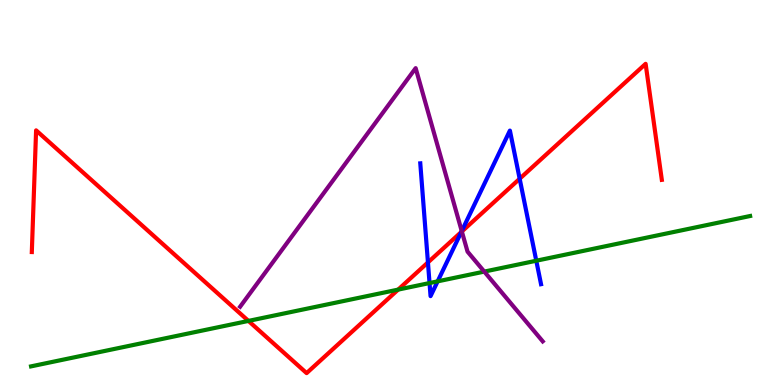[{'lines': ['blue', 'red'], 'intersections': [{'x': 5.52, 'y': 3.18}, {'x': 5.95, 'y': 3.97}, {'x': 6.71, 'y': 5.36}]}, {'lines': ['green', 'red'], 'intersections': [{'x': 3.21, 'y': 1.66}, {'x': 5.14, 'y': 2.48}]}, {'lines': ['purple', 'red'], 'intersections': [{'x': 5.96, 'y': 3.99}]}, {'lines': ['blue', 'green'], 'intersections': [{'x': 5.54, 'y': 2.65}, {'x': 5.65, 'y': 2.69}, {'x': 6.92, 'y': 3.23}]}, {'lines': ['blue', 'purple'], 'intersections': [{'x': 5.96, 'y': 4.0}]}, {'lines': ['green', 'purple'], 'intersections': [{'x': 6.25, 'y': 2.95}]}]